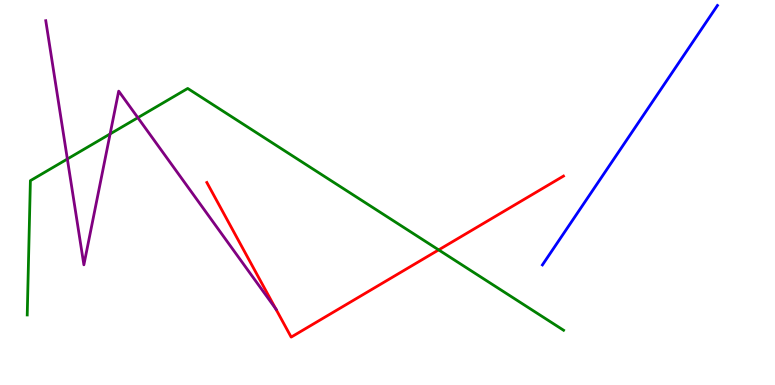[{'lines': ['blue', 'red'], 'intersections': []}, {'lines': ['green', 'red'], 'intersections': [{'x': 5.66, 'y': 3.51}]}, {'lines': ['purple', 'red'], 'intersections': [{'x': 3.56, 'y': 1.98}]}, {'lines': ['blue', 'green'], 'intersections': []}, {'lines': ['blue', 'purple'], 'intersections': []}, {'lines': ['green', 'purple'], 'intersections': [{'x': 0.869, 'y': 5.87}, {'x': 1.42, 'y': 6.52}, {'x': 1.78, 'y': 6.94}]}]